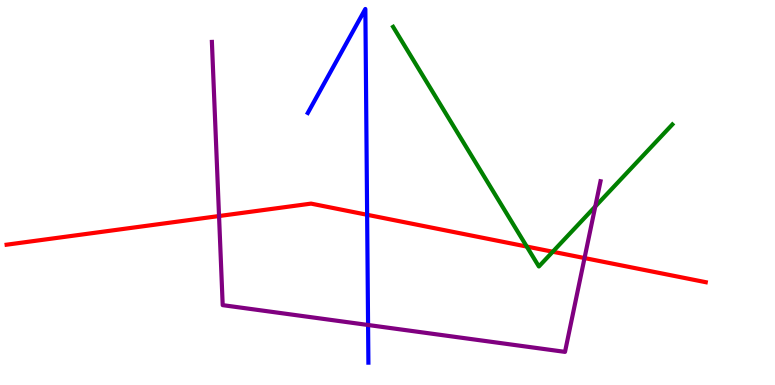[{'lines': ['blue', 'red'], 'intersections': [{'x': 4.74, 'y': 4.42}]}, {'lines': ['green', 'red'], 'intersections': [{'x': 6.8, 'y': 3.6}, {'x': 7.13, 'y': 3.46}]}, {'lines': ['purple', 'red'], 'intersections': [{'x': 2.83, 'y': 4.39}, {'x': 7.54, 'y': 3.3}]}, {'lines': ['blue', 'green'], 'intersections': []}, {'lines': ['blue', 'purple'], 'intersections': [{'x': 4.75, 'y': 1.56}]}, {'lines': ['green', 'purple'], 'intersections': [{'x': 7.68, 'y': 4.64}]}]